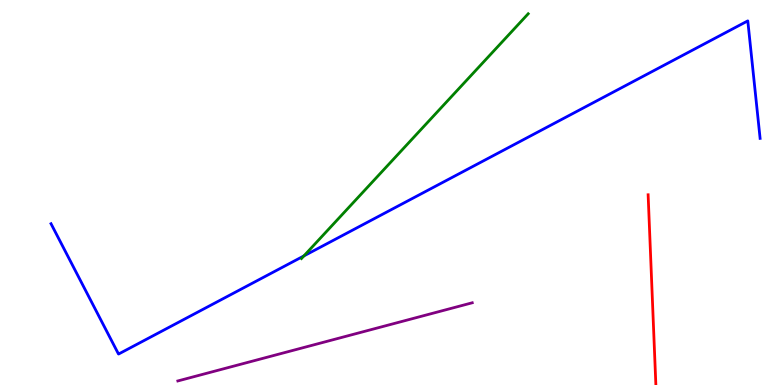[{'lines': ['blue', 'red'], 'intersections': []}, {'lines': ['green', 'red'], 'intersections': []}, {'lines': ['purple', 'red'], 'intersections': []}, {'lines': ['blue', 'green'], 'intersections': [{'x': 3.92, 'y': 3.35}]}, {'lines': ['blue', 'purple'], 'intersections': []}, {'lines': ['green', 'purple'], 'intersections': []}]